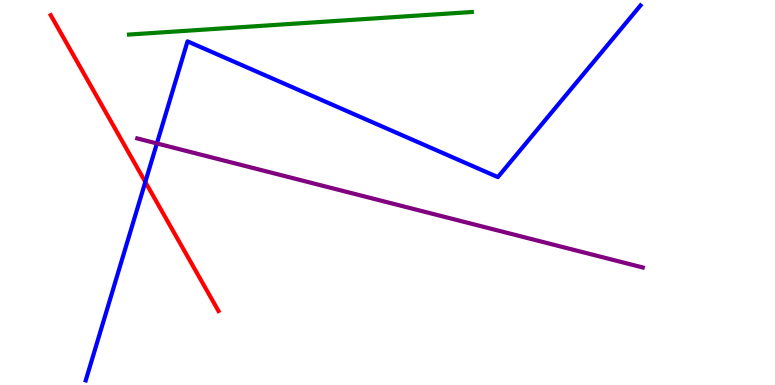[{'lines': ['blue', 'red'], 'intersections': [{'x': 1.88, 'y': 5.27}]}, {'lines': ['green', 'red'], 'intersections': []}, {'lines': ['purple', 'red'], 'intersections': []}, {'lines': ['blue', 'green'], 'intersections': []}, {'lines': ['blue', 'purple'], 'intersections': [{'x': 2.02, 'y': 6.27}]}, {'lines': ['green', 'purple'], 'intersections': []}]